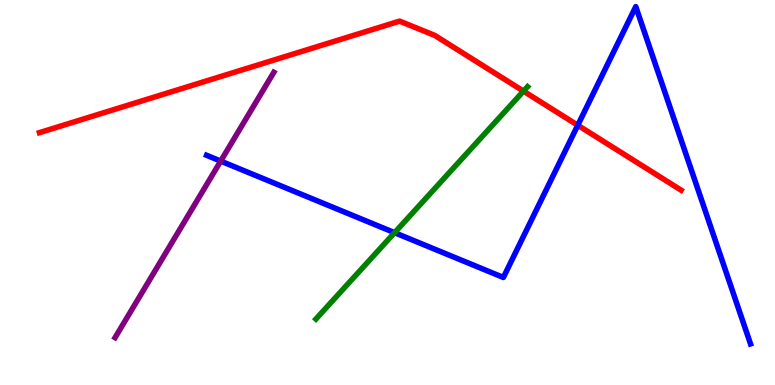[{'lines': ['blue', 'red'], 'intersections': [{'x': 7.46, 'y': 6.75}]}, {'lines': ['green', 'red'], 'intersections': [{'x': 6.75, 'y': 7.63}]}, {'lines': ['purple', 'red'], 'intersections': []}, {'lines': ['blue', 'green'], 'intersections': [{'x': 5.09, 'y': 3.96}]}, {'lines': ['blue', 'purple'], 'intersections': [{'x': 2.85, 'y': 5.82}]}, {'lines': ['green', 'purple'], 'intersections': []}]